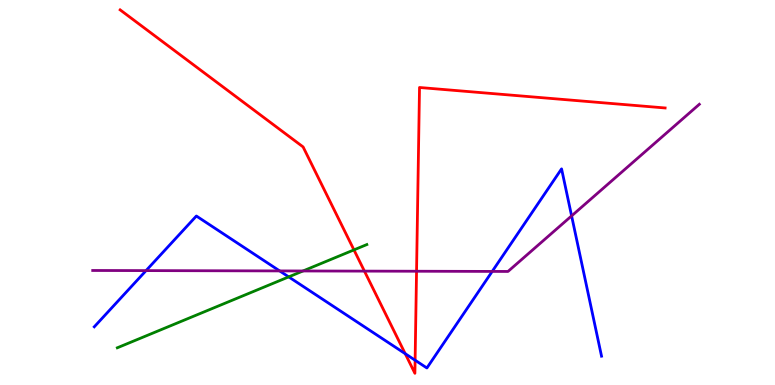[{'lines': ['blue', 'red'], 'intersections': [{'x': 5.23, 'y': 0.813}, {'x': 5.36, 'y': 0.644}]}, {'lines': ['green', 'red'], 'intersections': [{'x': 4.57, 'y': 3.51}]}, {'lines': ['purple', 'red'], 'intersections': [{'x': 4.7, 'y': 2.96}, {'x': 5.37, 'y': 2.95}]}, {'lines': ['blue', 'green'], 'intersections': [{'x': 3.73, 'y': 2.81}]}, {'lines': ['blue', 'purple'], 'intersections': [{'x': 1.88, 'y': 2.97}, {'x': 3.61, 'y': 2.96}, {'x': 6.35, 'y': 2.95}, {'x': 7.38, 'y': 4.39}]}, {'lines': ['green', 'purple'], 'intersections': [{'x': 3.91, 'y': 2.96}]}]